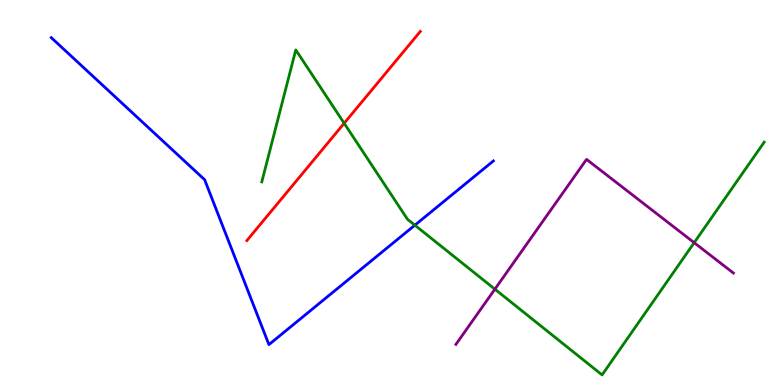[{'lines': ['blue', 'red'], 'intersections': []}, {'lines': ['green', 'red'], 'intersections': [{'x': 4.44, 'y': 6.8}]}, {'lines': ['purple', 'red'], 'intersections': []}, {'lines': ['blue', 'green'], 'intersections': [{'x': 5.35, 'y': 4.15}]}, {'lines': ['blue', 'purple'], 'intersections': []}, {'lines': ['green', 'purple'], 'intersections': [{'x': 6.39, 'y': 2.49}, {'x': 8.96, 'y': 3.7}]}]